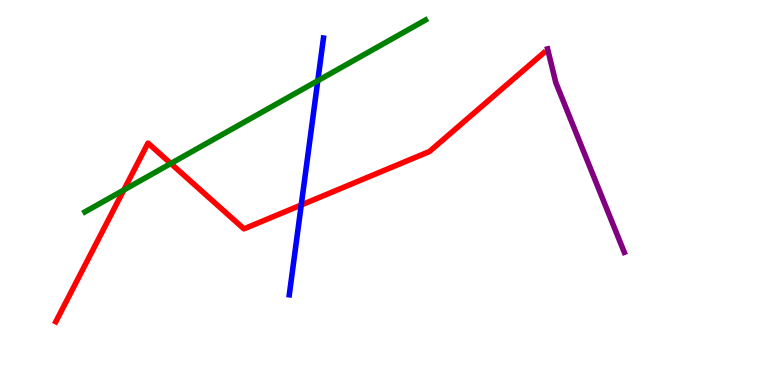[{'lines': ['blue', 'red'], 'intersections': [{'x': 3.89, 'y': 4.68}]}, {'lines': ['green', 'red'], 'intersections': [{'x': 1.6, 'y': 5.06}, {'x': 2.2, 'y': 5.75}]}, {'lines': ['purple', 'red'], 'intersections': []}, {'lines': ['blue', 'green'], 'intersections': [{'x': 4.1, 'y': 7.9}]}, {'lines': ['blue', 'purple'], 'intersections': []}, {'lines': ['green', 'purple'], 'intersections': []}]